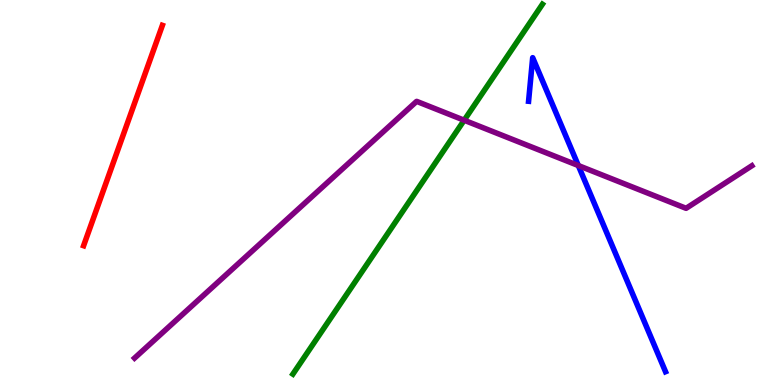[{'lines': ['blue', 'red'], 'intersections': []}, {'lines': ['green', 'red'], 'intersections': []}, {'lines': ['purple', 'red'], 'intersections': []}, {'lines': ['blue', 'green'], 'intersections': []}, {'lines': ['blue', 'purple'], 'intersections': [{'x': 7.46, 'y': 5.7}]}, {'lines': ['green', 'purple'], 'intersections': [{'x': 5.99, 'y': 6.88}]}]